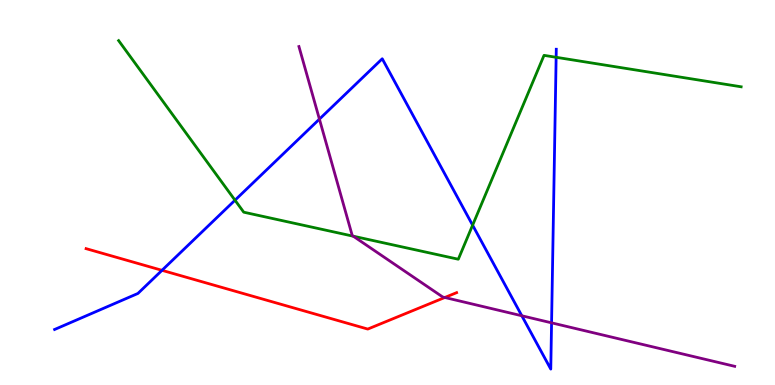[{'lines': ['blue', 'red'], 'intersections': [{'x': 2.09, 'y': 2.98}]}, {'lines': ['green', 'red'], 'intersections': []}, {'lines': ['purple', 'red'], 'intersections': [{'x': 5.74, 'y': 2.27}]}, {'lines': ['blue', 'green'], 'intersections': [{'x': 3.03, 'y': 4.8}, {'x': 6.1, 'y': 4.15}, {'x': 7.18, 'y': 8.51}]}, {'lines': ['blue', 'purple'], 'intersections': [{'x': 4.12, 'y': 6.91}, {'x': 6.73, 'y': 1.8}, {'x': 7.12, 'y': 1.61}]}, {'lines': ['green', 'purple'], 'intersections': [{'x': 4.56, 'y': 3.86}]}]